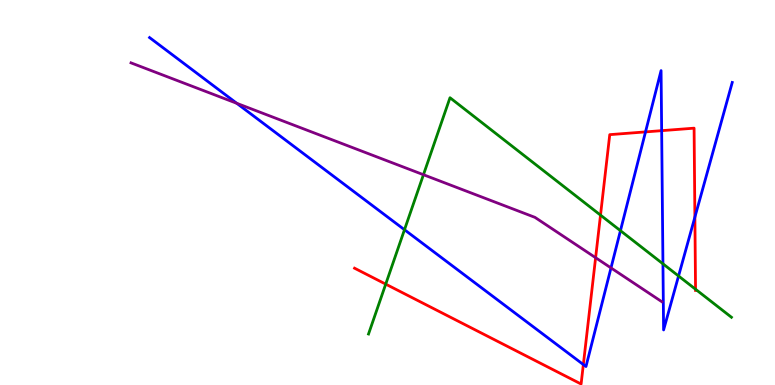[{'lines': ['blue', 'red'], 'intersections': [{'x': 7.53, 'y': 0.531}, {'x': 8.33, 'y': 6.57}, {'x': 8.54, 'y': 6.61}, {'x': 8.97, 'y': 4.36}]}, {'lines': ['green', 'red'], 'intersections': [{'x': 4.98, 'y': 2.62}, {'x': 7.75, 'y': 4.41}, {'x': 8.97, 'y': 2.49}]}, {'lines': ['purple', 'red'], 'intersections': [{'x': 7.69, 'y': 3.31}]}, {'lines': ['blue', 'green'], 'intersections': [{'x': 5.22, 'y': 4.03}, {'x': 8.01, 'y': 4.01}, {'x': 8.55, 'y': 3.15}, {'x': 8.76, 'y': 2.83}]}, {'lines': ['blue', 'purple'], 'intersections': [{'x': 3.06, 'y': 7.32}, {'x': 7.88, 'y': 3.04}]}, {'lines': ['green', 'purple'], 'intersections': [{'x': 5.46, 'y': 5.46}]}]